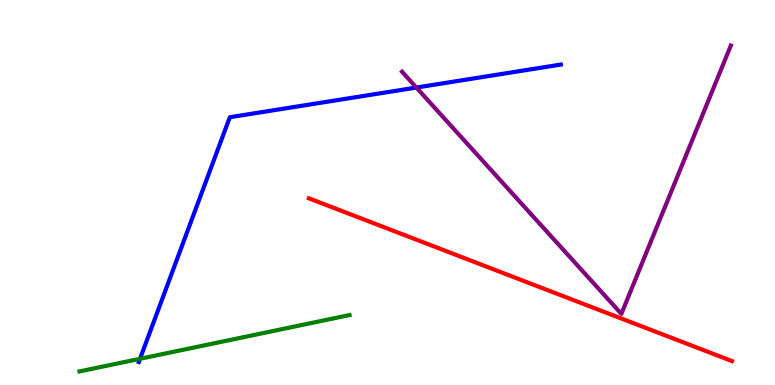[{'lines': ['blue', 'red'], 'intersections': []}, {'lines': ['green', 'red'], 'intersections': []}, {'lines': ['purple', 'red'], 'intersections': []}, {'lines': ['blue', 'green'], 'intersections': [{'x': 1.81, 'y': 0.681}]}, {'lines': ['blue', 'purple'], 'intersections': [{'x': 5.37, 'y': 7.73}]}, {'lines': ['green', 'purple'], 'intersections': []}]